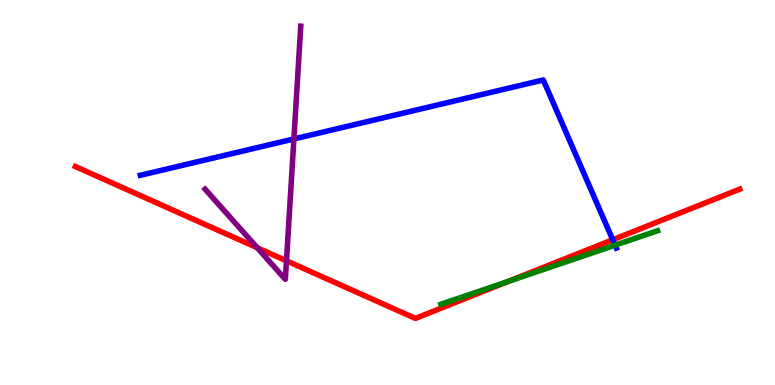[{'lines': ['blue', 'red'], 'intersections': [{'x': 7.91, 'y': 3.77}]}, {'lines': ['green', 'red'], 'intersections': [{'x': 6.56, 'y': 2.69}]}, {'lines': ['purple', 'red'], 'intersections': [{'x': 3.32, 'y': 3.56}, {'x': 3.7, 'y': 3.23}]}, {'lines': ['blue', 'green'], 'intersections': [{'x': 7.94, 'y': 3.63}]}, {'lines': ['blue', 'purple'], 'intersections': [{'x': 3.79, 'y': 6.39}]}, {'lines': ['green', 'purple'], 'intersections': []}]